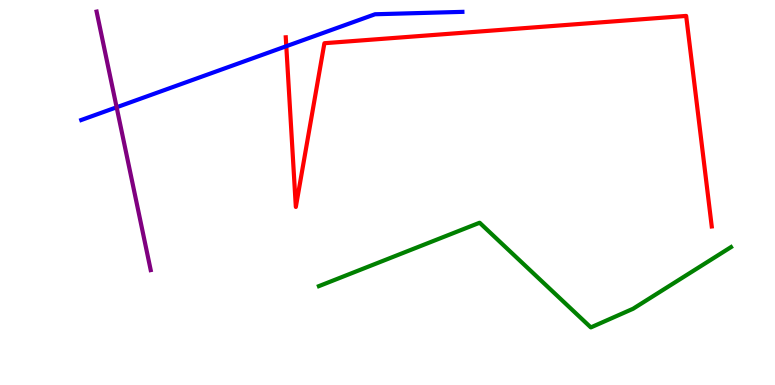[{'lines': ['blue', 'red'], 'intersections': [{'x': 3.69, 'y': 8.8}]}, {'lines': ['green', 'red'], 'intersections': []}, {'lines': ['purple', 'red'], 'intersections': []}, {'lines': ['blue', 'green'], 'intersections': []}, {'lines': ['blue', 'purple'], 'intersections': [{'x': 1.5, 'y': 7.21}]}, {'lines': ['green', 'purple'], 'intersections': []}]